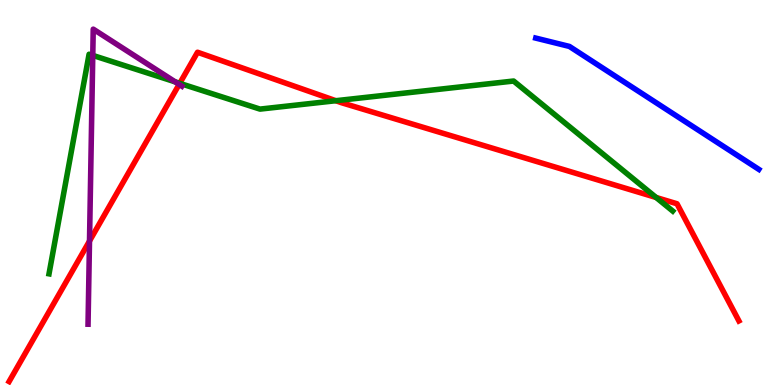[{'lines': ['blue', 'red'], 'intersections': []}, {'lines': ['green', 'red'], 'intersections': [{'x': 2.32, 'y': 7.84}, {'x': 4.33, 'y': 7.38}, {'x': 8.47, 'y': 4.87}]}, {'lines': ['purple', 'red'], 'intersections': [{'x': 1.15, 'y': 3.74}, {'x': 2.31, 'y': 7.81}]}, {'lines': ['blue', 'green'], 'intersections': []}, {'lines': ['blue', 'purple'], 'intersections': []}, {'lines': ['green', 'purple'], 'intersections': [{'x': 1.2, 'y': 8.56}, {'x': 2.26, 'y': 7.87}]}]